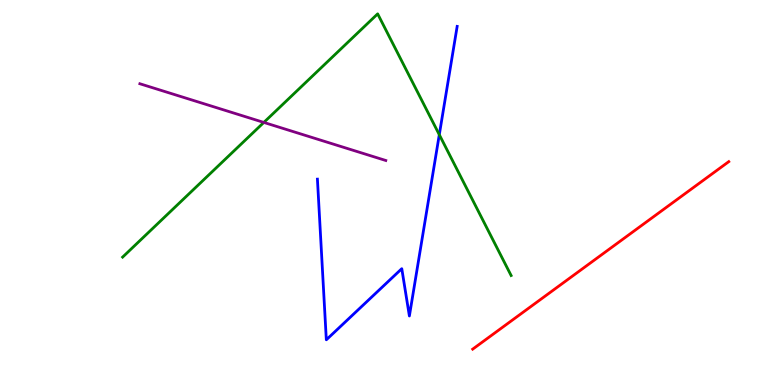[{'lines': ['blue', 'red'], 'intersections': []}, {'lines': ['green', 'red'], 'intersections': []}, {'lines': ['purple', 'red'], 'intersections': []}, {'lines': ['blue', 'green'], 'intersections': [{'x': 5.67, 'y': 6.5}]}, {'lines': ['blue', 'purple'], 'intersections': []}, {'lines': ['green', 'purple'], 'intersections': [{'x': 3.4, 'y': 6.82}]}]